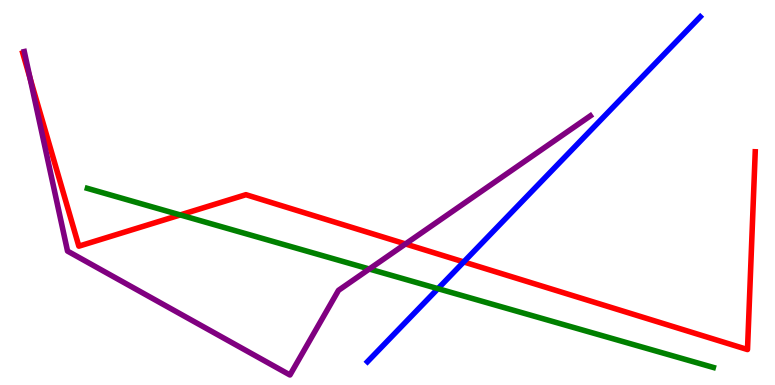[{'lines': ['blue', 'red'], 'intersections': [{'x': 5.98, 'y': 3.2}]}, {'lines': ['green', 'red'], 'intersections': [{'x': 2.33, 'y': 4.42}]}, {'lines': ['purple', 'red'], 'intersections': [{'x': 0.388, 'y': 7.97}, {'x': 5.23, 'y': 3.66}]}, {'lines': ['blue', 'green'], 'intersections': [{'x': 5.65, 'y': 2.5}]}, {'lines': ['blue', 'purple'], 'intersections': []}, {'lines': ['green', 'purple'], 'intersections': [{'x': 4.76, 'y': 3.01}]}]